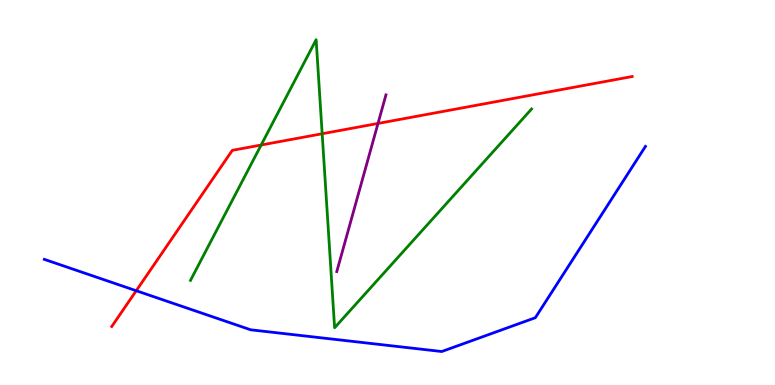[{'lines': ['blue', 'red'], 'intersections': [{'x': 1.76, 'y': 2.45}]}, {'lines': ['green', 'red'], 'intersections': [{'x': 3.37, 'y': 6.23}, {'x': 4.16, 'y': 6.53}]}, {'lines': ['purple', 'red'], 'intersections': [{'x': 4.88, 'y': 6.79}]}, {'lines': ['blue', 'green'], 'intersections': []}, {'lines': ['blue', 'purple'], 'intersections': []}, {'lines': ['green', 'purple'], 'intersections': []}]